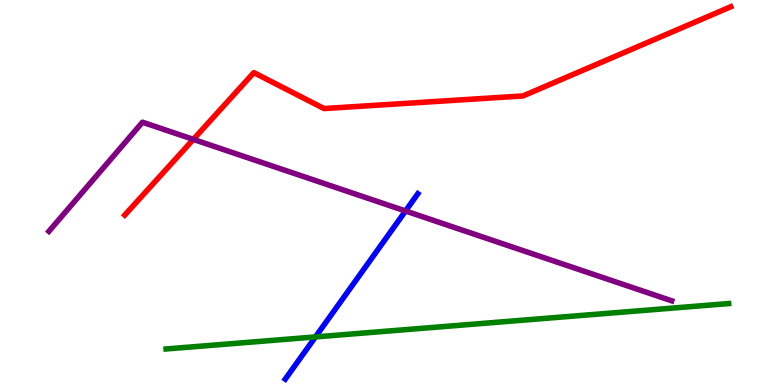[{'lines': ['blue', 'red'], 'intersections': []}, {'lines': ['green', 'red'], 'intersections': []}, {'lines': ['purple', 'red'], 'intersections': [{'x': 2.5, 'y': 6.38}]}, {'lines': ['blue', 'green'], 'intersections': [{'x': 4.07, 'y': 1.25}]}, {'lines': ['blue', 'purple'], 'intersections': [{'x': 5.23, 'y': 4.52}]}, {'lines': ['green', 'purple'], 'intersections': []}]